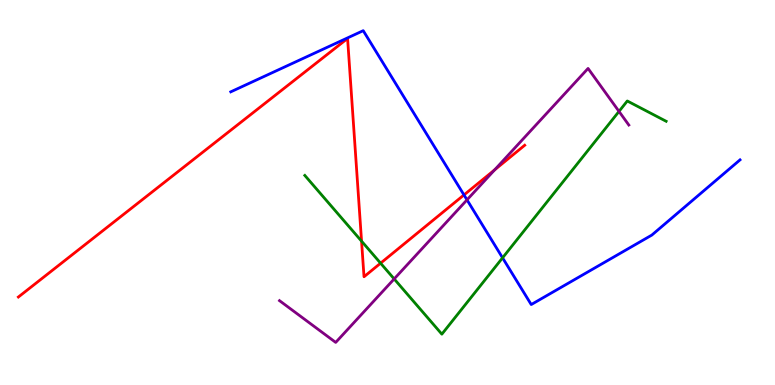[{'lines': ['blue', 'red'], 'intersections': [{'x': 5.99, 'y': 4.94}]}, {'lines': ['green', 'red'], 'intersections': [{'x': 4.67, 'y': 3.74}, {'x': 4.91, 'y': 3.16}]}, {'lines': ['purple', 'red'], 'intersections': [{'x': 6.38, 'y': 5.59}]}, {'lines': ['blue', 'green'], 'intersections': [{'x': 6.48, 'y': 3.3}]}, {'lines': ['blue', 'purple'], 'intersections': [{'x': 6.03, 'y': 4.81}]}, {'lines': ['green', 'purple'], 'intersections': [{'x': 5.09, 'y': 2.75}, {'x': 7.99, 'y': 7.11}]}]